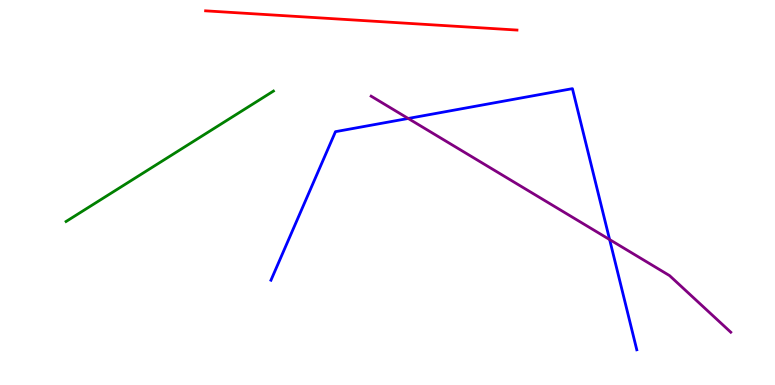[{'lines': ['blue', 'red'], 'intersections': []}, {'lines': ['green', 'red'], 'intersections': []}, {'lines': ['purple', 'red'], 'intersections': []}, {'lines': ['blue', 'green'], 'intersections': []}, {'lines': ['blue', 'purple'], 'intersections': [{'x': 5.27, 'y': 6.92}, {'x': 7.87, 'y': 3.78}]}, {'lines': ['green', 'purple'], 'intersections': []}]